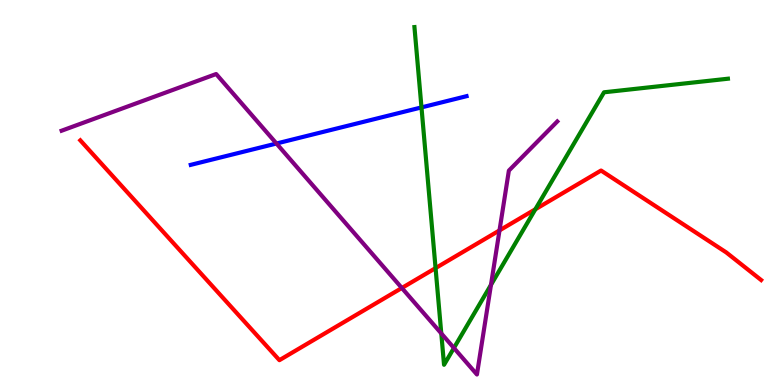[{'lines': ['blue', 'red'], 'intersections': []}, {'lines': ['green', 'red'], 'intersections': [{'x': 5.62, 'y': 3.04}, {'x': 6.91, 'y': 4.56}]}, {'lines': ['purple', 'red'], 'intersections': [{'x': 5.19, 'y': 2.52}, {'x': 6.45, 'y': 4.02}]}, {'lines': ['blue', 'green'], 'intersections': [{'x': 5.44, 'y': 7.21}]}, {'lines': ['blue', 'purple'], 'intersections': [{'x': 3.57, 'y': 6.27}]}, {'lines': ['green', 'purple'], 'intersections': [{'x': 5.69, 'y': 1.34}, {'x': 5.86, 'y': 0.962}, {'x': 6.34, 'y': 2.6}]}]